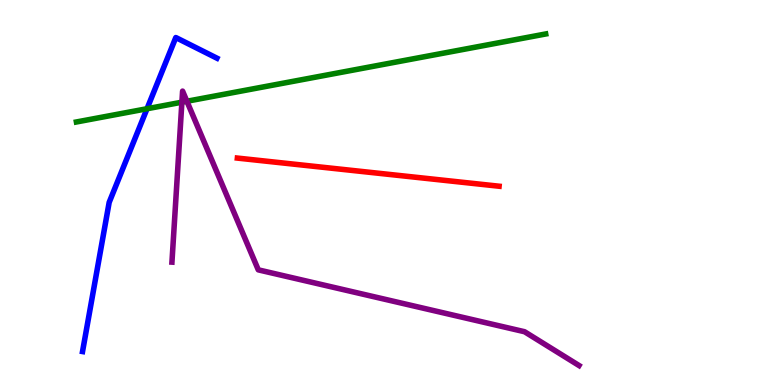[{'lines': ['blue', 'red'], 'intersections': []}, {'lines': ['green', 'red'], 'intersections': []}, {'lines': ['purple', 'red'], 'intersections': []}, {'lines': ['blue', 'green'], 'intersections': [{'x': 1.9, 'y': 7.18}]}, {'lines': ['blue', 'purple'], 'intersections': []}, {'lines': ['green', 'purple'], 'intersections': [{'x': 2.35, 'y': 7.35}, {'x': 2.41, 'y': 7.37}]}]